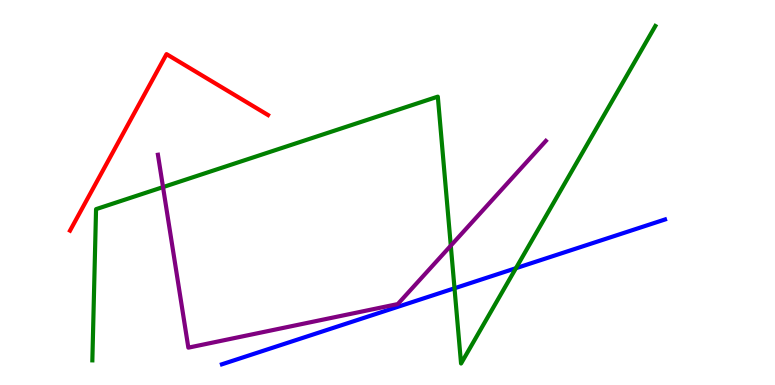[{'lines': ['blue', 'red'], 'intersections': []}, {'lines': ['green', 'red'], 'intersections': []}, {'lines': ['purple', 'red'], 'intersections': []}, {'lines': ['blue', 'green'], 'intersections': [{'x': 5.86, 'y': 2.51}, {'x': 6.66, 'y': 3.03}]}, {'lines': ['blue', 'purple'], 'intersections': []}, {'lines': ['green', 'purple'], 'intersections': [{'x': 2.1, 'y': 5.14}, {'x': 5.82, 'y': 3.62}]}]